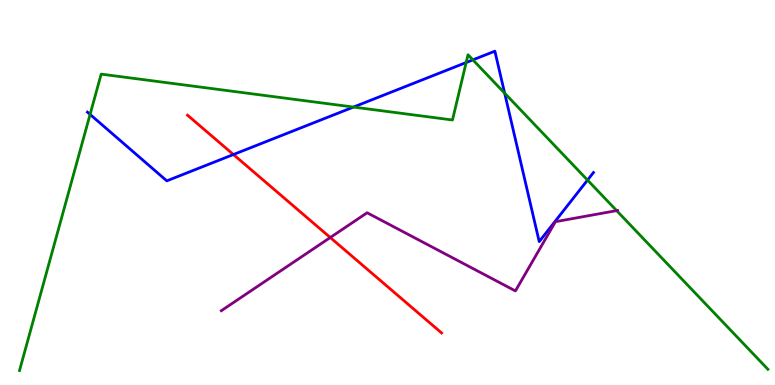[{'lines': ['blue', 'red'], 'intersections': [{'x': 3.01, 'y': 5.99}]}, {'lines': ['green', 'red'], 'intersections': []}, {'lines': ['purple', 'red'], 'intersections': [{'x': 4.26, 'y': 3.83}]}, {'lines': ['blue', 'green'], 'intersections': [{'x': 1.16, 'y': 7.03}, {'x': 4.56, 'y': 7.22}, {'x': 6.02, 'y': 8.38}, {'x': 6.1, 'y': 8.45}, {'x': 6.51, 'y': 7.58}, {'x': 7.58, 'y': 5.32}]}, {'lines': ['blue', 'purple'], 'intersections': []}, {'lines': ['green', 'purple'], 'intersections': [{'x': 7.96, 'y': 4.53}]}]